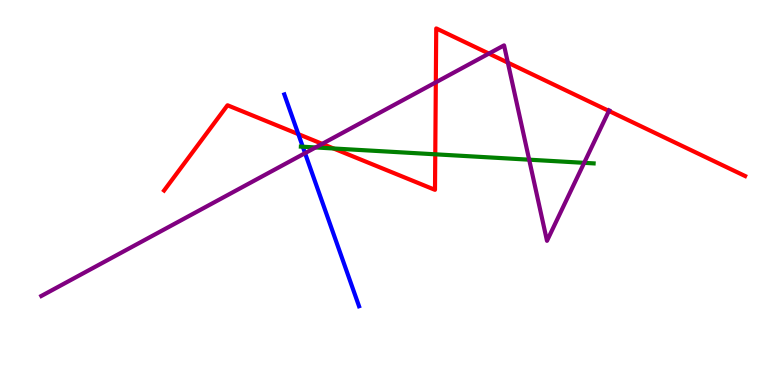[{'lines': ['blue', 'red'], 'intersections': [{'x': 3.85, 'y': 6.52}]}, {'lines': ['green', 'red'], 'intersections': [{'x': 4.3, 'y': 6.14}, {'x': 5.62, 'y': 5.99}]}, {'lines': ['purple', 'red'], 'intersections': [{'x': 4.16, 'y': 6.26}, {'x': 5.62, 'y': 7.86}, {'x': 6.31, 'y': 8.61}, {'x': 6.55, 'y': 8.37}, {'x': 7.86, 'y': 7.12}]}, {'lines': ['blue', 'green'], 'intersections': [{'x': 3.91, 'y': 6.19}]}, {'lines': ['blue', 'purple'], 'intersections': [{'x': 3.94, 'y': 6.02}]}, {'lines': ['green', 'purple'], 'intersections': [{'x': 4.07, 'y': 6.17}, {'x': 6.83, 'y': 5.85}, {'x': 7.54, 'y': 5.77}]}]